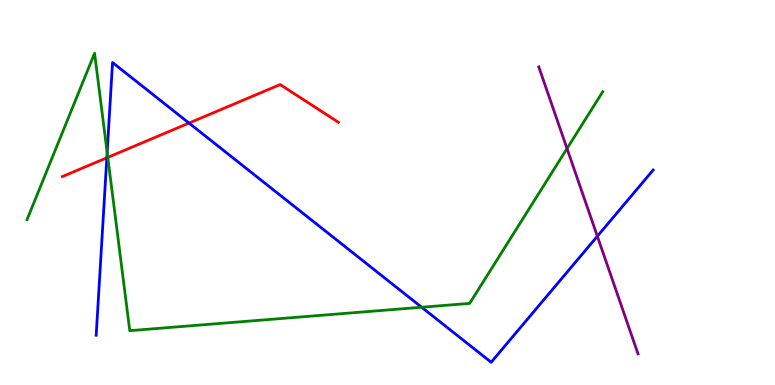[{'lines': ['blue', 'red'], 'intersections': [{'x': 1.38, 'y': 5.9}, {'x': 2.44, 'y': 6.8}]}, {'lines': ['green', 'red'], 'intersections': [{'x': 1.39, 'y': 5.91}]}, {'lines': ['purple', 'red'], 'intersections': []}, {'lines': ['blue', 'green'], 'intersections': [{'x': 1.38, 'y': 6.04}, {'x': 5.44, 'y': 2.02}]}, {'lines': ['blue', 'purple'], 'intersections': [{'x': 7.71, 'y': 3.86}]}, {'lines': ['green', 'purple'], 'intersections': [{'x': 7.32, 'y': 6.14}]}]